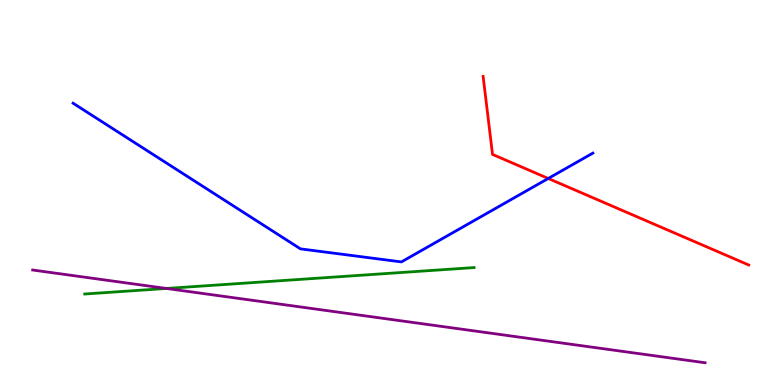[{'lines': ['blue', 'red'], 'intersections': [{'x': 7.07, 'y': 5.36}]}, {'lines': ['green', 'red'], 'intersections': []}, {'lines': ['purple', 'red'], 'intersections': []}, {'lines': ['blue', 'green'], 'intersections': []}, {'lines': ['blue', 'purple'], 'intersections': []}, {'lines': ['green', 'purple'], 'intersections': [{'x': 2.15, 'y': 2.51}]}]